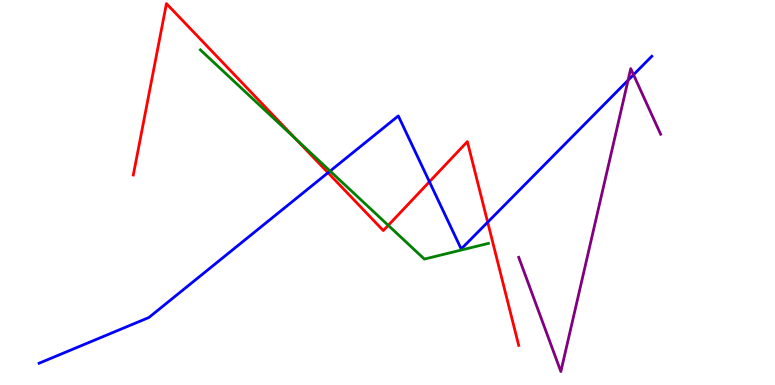[{'lines': ['blue', 'red'], 'intersections': [{'x': 4.23, 'y': 5.51}, {'x': 5.54, 'y': 5.28}, {'x': 6.29, 'y': 4.23}]}, {'lines': ['green', 'red'], 'intersections': [{'x': 3.81, 'y': 6.39}, {'x': 5.01, 'y': 4.15}]}, {'lines': ['purple', 'red'], 'intersections': []}, {'lines': ['blue', 'green'], 'intersections': [{'x': 4.26, 'y': 5.56}]}, {'lines': ['blue', 'purple'], 'intersections': [{'x': 8.1, 'y': 7.91}, {'x': 8.17, 'y': 8.06}]}, {'lines': ['green', 'purple'], 'intersections': []}]